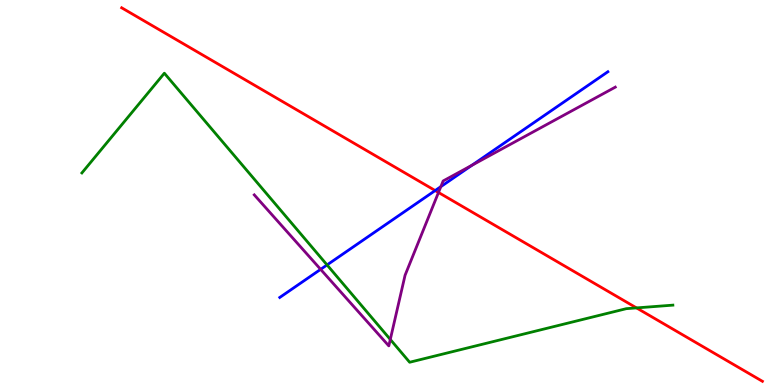[{'lines': ['blue', 'red'], 'intersections': [{'x': 5.62, 'y': 5.05}]}, {'lines': ['green', 'red'], 'intersections': [{'x': 8.21, 'y': 2.0}]}, {'lines': ['purple', 'red'], 'intersections': [{'x': 5.66, 'y': 5.0}]}, {'lines': ['blue', 'green'], 'intersections': [{'x': 4.22, 'y': 3.12}]}, {'lines': ['blue', 'purple'], 'intersections': [{'x': 4.14, 'y': 3.0}, {'x': 5.69, 'y': 5.15}, {'x': 6.09, 'y': 5.71}]}, {'lines': ['green', 'purple'], 'intersections': [{'x': 5.04, 'y': 1.18}]}]